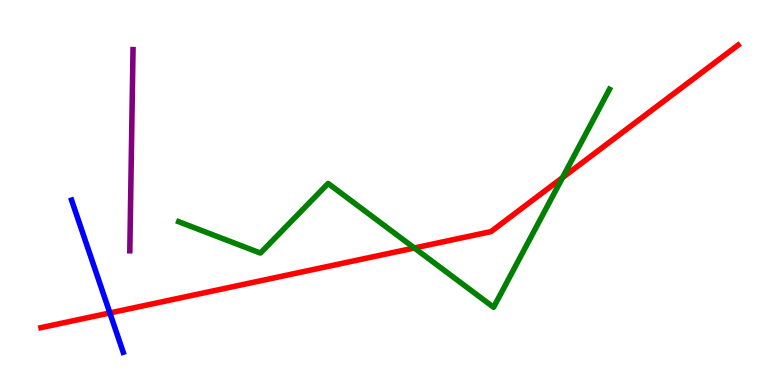[{'lines': ['blue', 'red'], 'intersections': [{'x': 1.42, 'y': 1.87}]}, {'lines': ['green', 'red'], 'intersections': [{'x': 5.35, 'y': 3.56}, {'x': 7.26, 'y': 5.39}]}, {'lines': ['purple', 'red'], 'intersections': []}, {'lines': ['blue', 'green'], 'intersections': []}, {'lines': ['blue', 'purple'], 'intersections': []}, {'lines': ['green', 'purple'], 'intersections': []}]